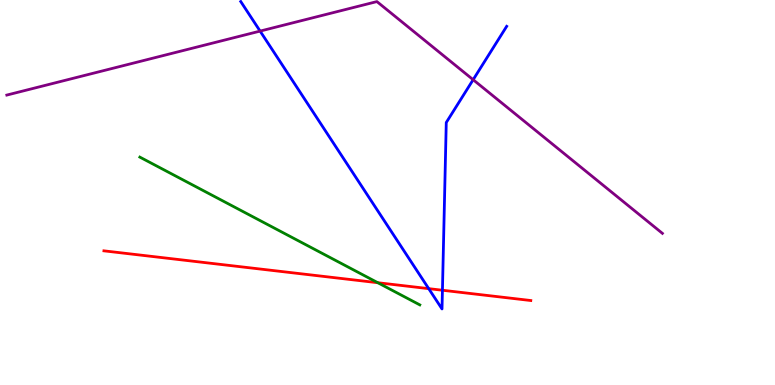[{'lines': ['blue', 'red'], 'intersections': [{'x': 5.53, 'y': 2.5}, {'x': 5.71, 'y': 2.46}]}, {'lines': ['green', 'red'], 'intersections': [{'x': 4.88, 'y': 2.66}]}, {'lines': ['purple', 'red'], 'intersections': []}, {'lines': ['blue', 'green'], 'intersections': []}, {'lines': ['blue', 'purple'], 'intersections': [{'x': 3.36, 'y': 9.19}, {'x': 6.11, 'y': 7.93}]}, {'lines': ['green', 'purple'], 'intersections': []}]